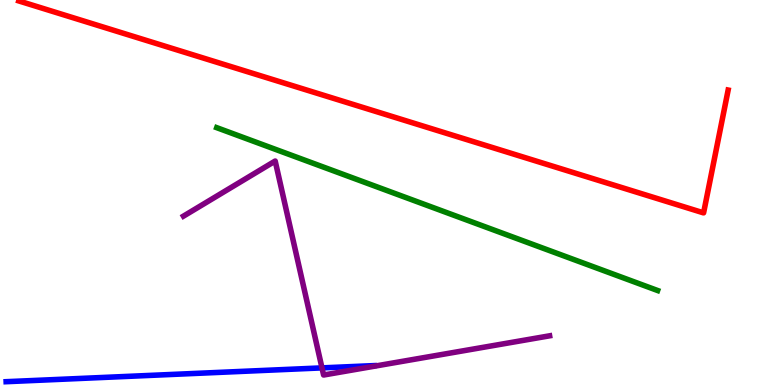[{'lines': ['blue', 'red'], 'intersections': []}, {'lines': ['green', 'red'], 'intersections': []}, {'lines': ['purple', 'red'], 'intersections': []}, {'lines': ['blue', 'green'], 'intersections': []}, {'lines': ['blue', 'purple'], 'intersections': [{'x': 4.15, 'y': 0.445}]}, {'lines': ['green', 'purple'], 'intersections': []}]